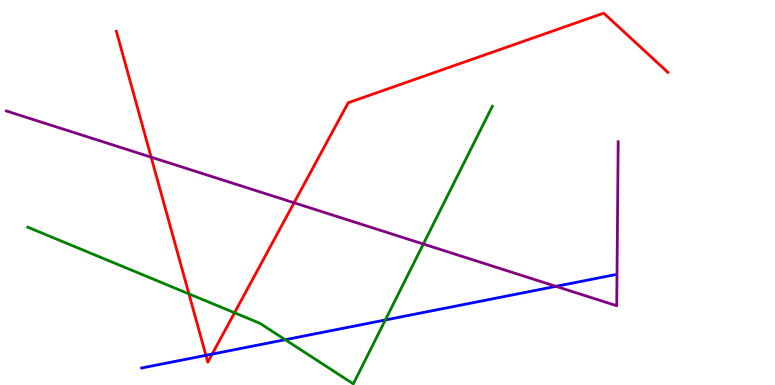[{'lines': ['blue', 'red'], 'intersections': [{'x': 2.66, 'y': 0.771}, {'x': 2.74, 'y': 0.803}]}, {'lines': ['green', 'red'], 'intersections': [{'x': 2.44, 'y': 2.37}, {'x': 3.03, 'y': 1.88}]}, {'lines': ['purple', 'red'], 'intersections': [{'x': 1.95, 'y': 5.92}, {'x': 3.79, 'y': 4.73}]}, {'lines': ['blue', 'green'], 'intersections': [{'x': 3.68, 'y': 1.18}, {'x': 4.97, 'y': 1.69}]}, {'lines': ['blue', 'purple'], 'intersections': [{'x': 7.17, 'y': 2.56}]}, {'lines': ['green', 'purple'], 'intersections': [{'x': 5.46, 'y': 3.66}]}]